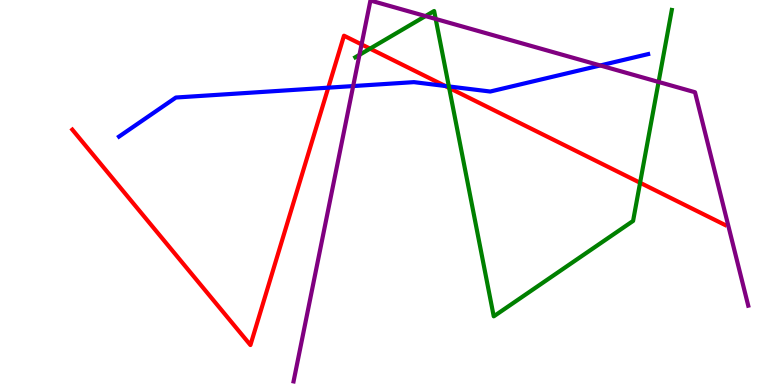[{'lines': ['blue', 'red'], 'intersections': [{'x': 4.24, 'y': 7.72}, {'x': 5.74, 'y': 7.77}]}, {'lines': ['green', 'red'], 'intersections': [{'x': 4.77, 'y': 8.74}, {'x': 5.8, 'y': 7.72}, {'x': 8.26, 'y': 5.25}]}, {'lines': ['purple', 'red'], 'intersections': [{'x': 4.67, 'y': 8.85}]}, {'lines': ['blue', 'green'], 'intersections': [{'x': 5.79, 'y': 7.75}]}, {'lines': ['blue', 'purple'], 'intersections': [{'x': 4.56, 'y': 7.76}, {'x': 7.74, 'y': 8.3}]}, {'lines': ['green', 'purple'], 'intersections': [{'x': 4.64, 'y': 8.58}, {'x': 5.49, 'y': 9.58}, {'x': 5.62, 'y': 9.51}, {'x': 8.5, 'y': 7.87}]}]